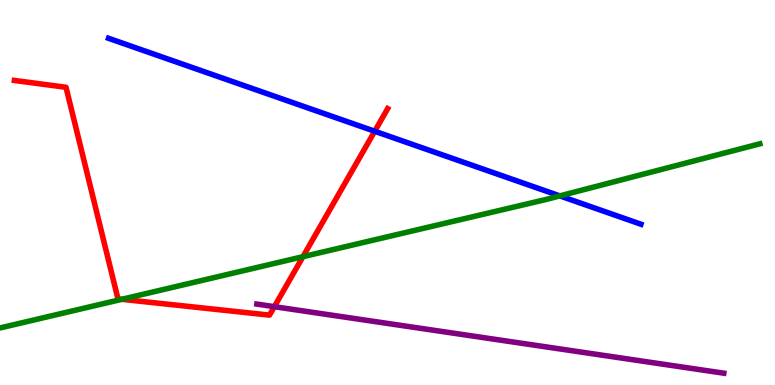[{'lines': ['blue', 'red'], 'intersections': [{'x': 4.83, 'y': 6.59}]}, {'lines': ['green', 'red'], 'intersections': [{'x': 1.57, 'y': 2.23}, {'x': 3.91, 'y': 3.33}]}, {'lines': ['purple', 'red'], 'intersections': [{'x': 3.54, 'y': 2.03}]}, {'lines': ['blue', 'green'], 'intersections': [{'x': 7.22, 'y': 4.91}]}, {'lines': ['blue', 'purple'], 'intersections': []}, {'lines': ['green', 'purple'], 'intersections': []}]